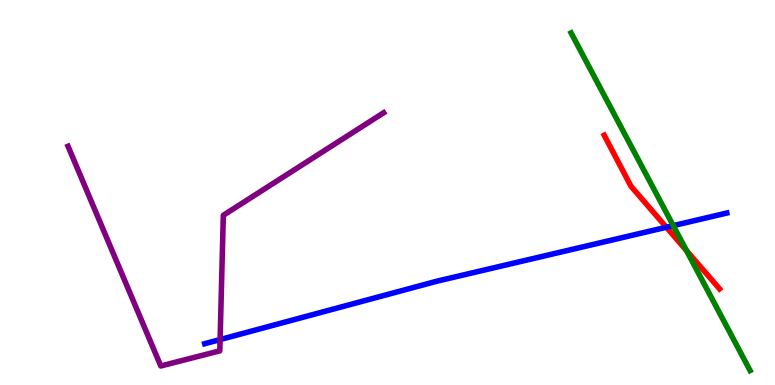[{'lines': ['blue', 'red'], 'intersections': [{'x': 8.6, 'y': 4.1}]}, {'lines': ['green', 'red'], 'intersections': [{'x': 8.86, 'y': 3.49}]}, {'lines': ['purple', 'red'], 'intersections': []}, {'lines': ['blue', 'green'], 'intersections': [{'x': 8.69, 'y': 4.14}]}, {'lines': ['blue', 'purple'], 'intersections': [{'x': 2.84, 'y': 1.18}]}, {'lines': ['green', 'purple'], 'intersections': []}]